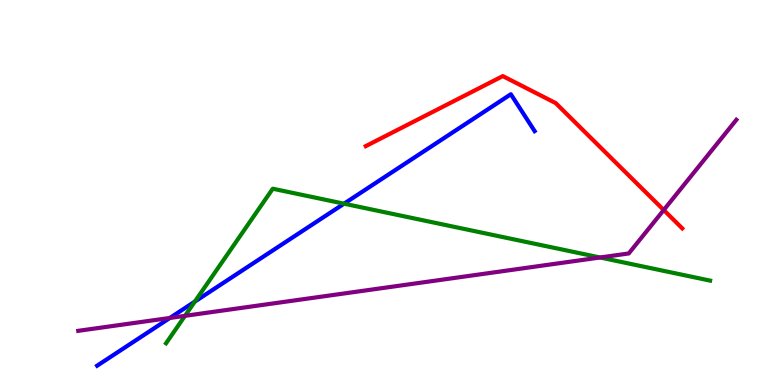[{'lines': ['blue', 'red'], 'intersections': []}, {'lines': ['green', 'red'], 'intersections': []}, {'lines': ['purple', 'red'], 'intersections': [{'x': 8.56, 'y': 4.54}]}, {'lines': ['blue', 'green'], 'intersections': [{'x': 2.51, 'y': 2.17}, {'x': 4.44, 'y': 4.71}]}, {'lines': ['blue', 'purple'], 'intersections': [{'x': 2.19, 'y': 1.74}]}, {'lines': ['green', 'purple'], 'intersections': [{'x': 2.39, 'y': 1.8}, {'x': 7.74, 'y': 3.31}]}]